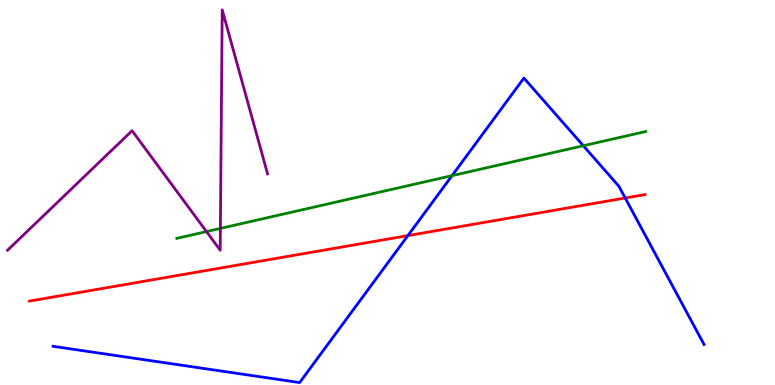[{'lines': ['blue', 'red'], 'intersections': [{'x': 5.26, 'y': 3.88}, {'x': 8.07, 'y': 4.86}]}, {'lines': ['green', 'red'], 'intersections': []}, {'lines': ['purple', 'red'], 'intersections': []}, {'lines': ['blue', 'green'], 'intersections': [{'x': 5.83, 'y': 5.44}, {'x': 7.53, 'y': 6.21}]}, {'lines': ['blue', 'purple'], 'intersections': []}, {'lines': ['green', 'purple'], 'intersections': [{'x': 2.66, 'y': 3.98}, {'x': 2.84, 'y': 4.07}]}]